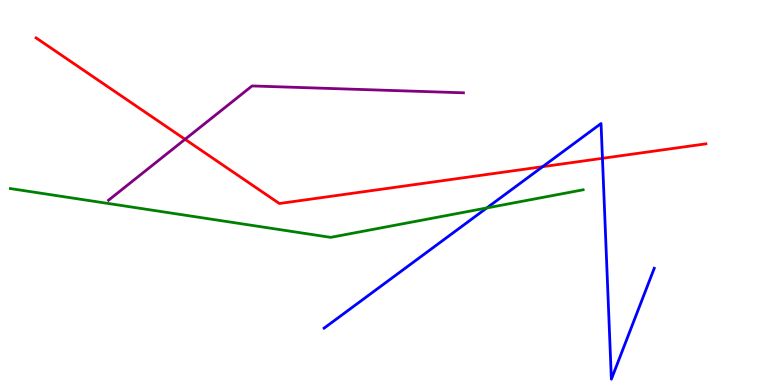[{'lines': ['blue', 'red'], 'intersections': [{'x': 7.0, 'y': 5.67}, {'x': 7.77, 'y': 5.89}]}, {'lines': ['green', 'red'], 'intersections': []}, {'lines': ['purple', 'red'], 'intersections': [{'x': 2.39, 'y': 6.38}]}, {'lines': ['blue', 'green'], 'intersections': [{'x': 6.28, 'y': 4.6}]}, {'lines': ['blue', 'purple'], 'intersections': []}, {'lines': ['green', 'purple'], 'intersections': []}]